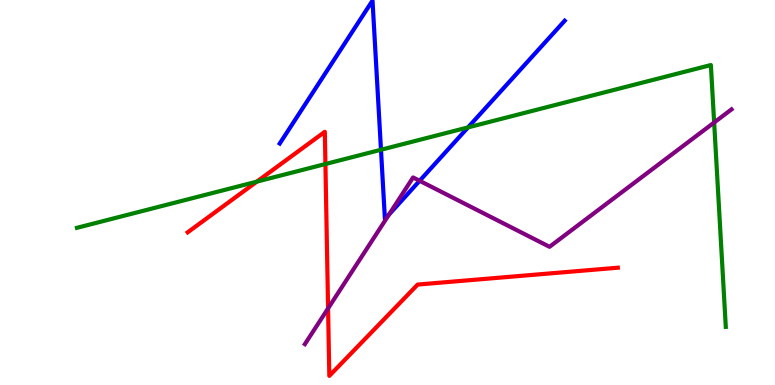[{'lines': ['blue', 'red'], 'intersections': []}, {'lines': ['green', 'red'], 'intersections': [{'x': 3.31, 'y': 5.28}, {'x': 4.2, 'y': 5.74}]}, {'lines': ['purple', 'red'], 'intersections': [{'x': 4.23, 'y': 1.99}]}, {'lines': ['blue', 'green'], 'intersections': [{'x': 4.92, 'y': 6.11}, {'x': 6.04, 'y': 6.69}]}, {'lines': ['blue', 'purple'], 'intersections': [{'x': 5.02, 'y': 4.42}, {'x': 5.41, 'y': 5.3}]}, {'lines': ['green', 'purple'], 'intersections': [{'x': 9.21, 'y': 6.82}]}]